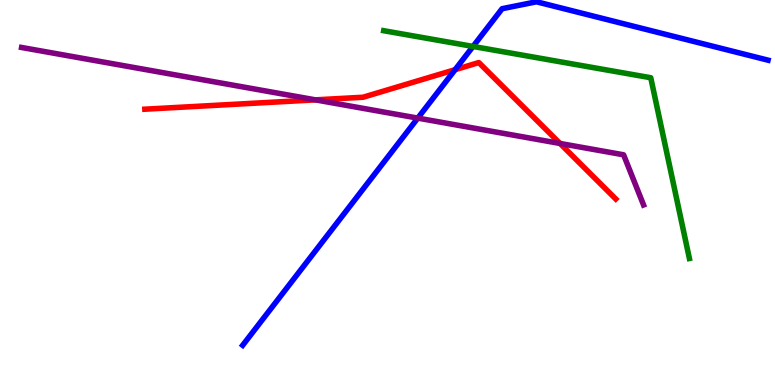[{'lines': ['blue', 'red'], 'intersections': [{'x': 5.87, 'y': 8.19}]}, {'lines': ['green', 'red'], 'intersections': []}, {'lines': ['purple', 'red'], 'intersections': [{'x': 4.07, 'y': 7.41}, {'x': 7.23, 'y': 6.27}]}, {'lines': ['blue', 'green'], 'intersections': [{'x': 6.1, 'y': 8.79}]}, {'lines': ['blue', 'purple'], 'intersections': [{'x': 5.39, 'y': 6.93}]}, {'lines': ['green', 'purple'], 'intersections': []}]